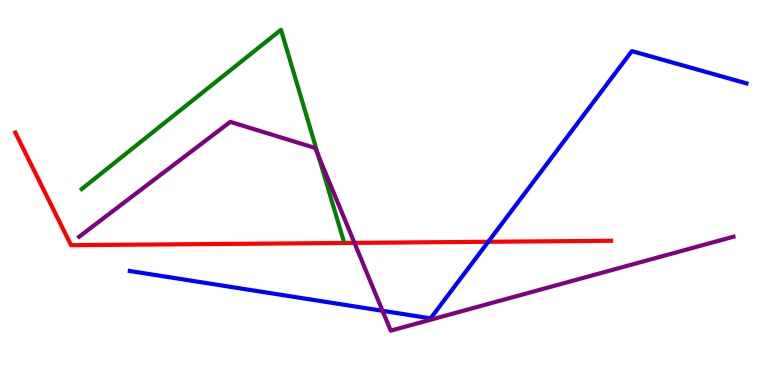[{'lines': ['blue', 'red'], 'intersections': [{'x': 6.3, 'y': 3.72}]}, {'lines': ['green', 'red'], 'intersections': []}, {'lines': ['purple', 'red'], 'intersections': [{'x': 4.57, 'y': 3.69}]}, {'lines': ['blue', 'green'], 'intersections': []}, {'lines': ['blue', 'purple'], 'intersections': [{'x': 4.94, 'y': 1.93}]}, {'lines': ['green', 'purple'], 'intersections': [{'x': 4.11, 'y': 5.97}]}]